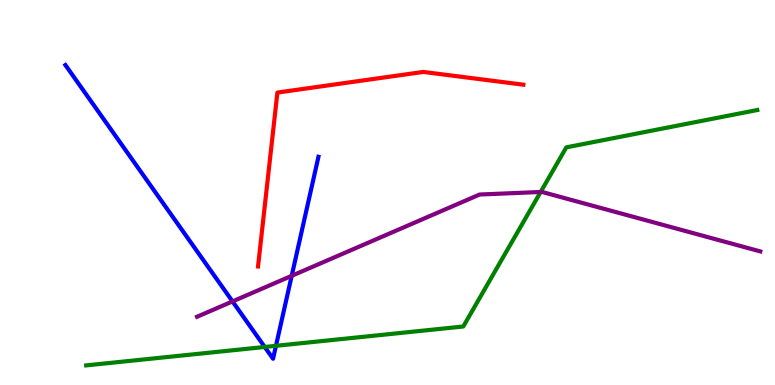[{'lines': ['blue', 'red'], 'intersections': []}, {'lines': ['green', 'red'], 'intersections': []}, {'lines': ['purple', 'red'], 'intersections': []}, {'lines': ['blue', 'green'], 'intersections': [{'x': 3.42, 'y': 0.988}, {'x': 3.56, 'y': 1.02}]}, {'lines': ['blue', 'purple'], 'intersections': [{'x': 3.0, 'y': 2.17}, {'x': 3.76, 'y': 2.84}]}, {'lines': ['green', 'purple'], 'intersections': [{'x': 6.98, 'y': 5.01}]}]